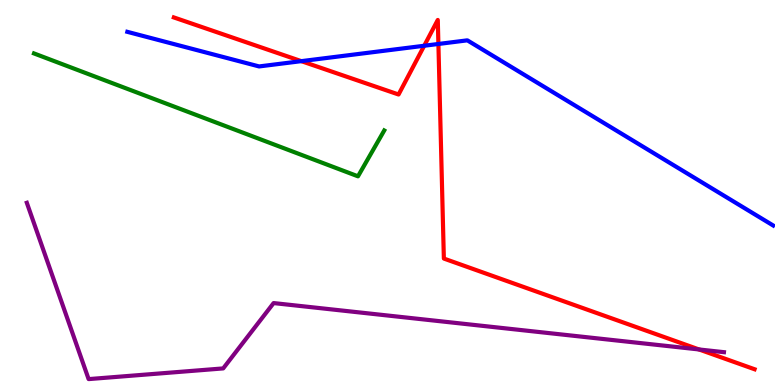[{'lines': ['blue', 'red'], 'intersections': [{'x': 3.89, 'y': 8.41}, {'x': 5.47, 'y': 8.81}, {'x': 5.66, 'y': 8.86}]}, {'lines': ['green', 'red'], 'intersections': []}, {'lines': ['purple', 'red'], 'intersections': [{'x': 9.02, 'y': 0.923}]}, {'lines': ['blue', 'green'], 'intersections': []}, {'lines': ['blue', 'purple'], 'intersections': []}, {'lines': ['green', 'purple'], 'intersections': []}]